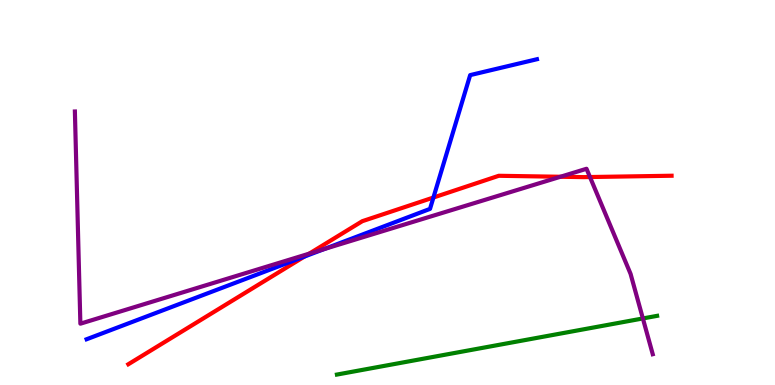[{'lines': ['blue', 'red'], 'intersections': [{'x': 3.93, 'y': 3.34}, {'x': 5.59, 'y': 4.87}]}, {'lines': ['green', 'red'], 'intersections': []}, {'lines': ['purple', 'red'], 'intersections': [{'x': 3.99, 'y': 3.41}, {'x': 7.23, 'y': 5.41}, {'x': 7.61, 'y': 5.4}]}, {'lines': ['blue', 'green'], 'intersections': []}, {'lines': ['blue', 'purple'], 'intersections': [{'x': 4.18, 'y': 3.53}]}, {'lines': ['green', 'purple'], 'intersections': [{'x': 8.3, 'y': 1.73}]}]